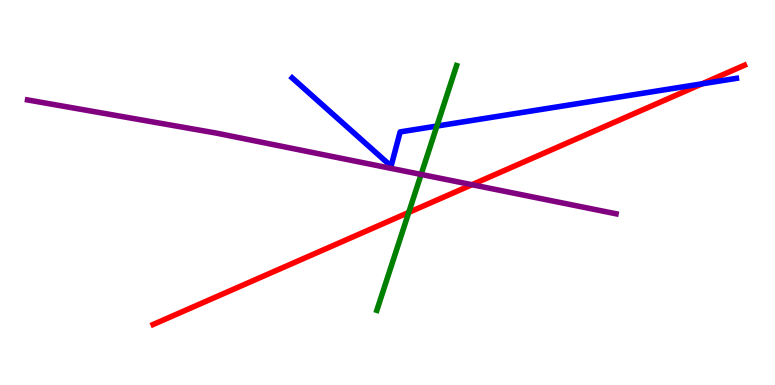[{'lines': ['blue', 'red'], 'intersections': [{'x': 9.06, 'y': 7.82}]}, {'lines': ['green', 'red'], 'intersections': [{'x': 5.27, 'y': 4.48}]}, {'lines': ['purple', 'red'], 'intersections': [{'x': 6.09, 'y': 5.2}]}, {'lines': ['blue', 'green'], 'intersections': [{'x': 5.64, 'y': 6.73}]}, {'lines': ['blue', 'purple'], 'intersections': []}, {'lines': ['green', 'purple'], 'intersections': [{'x': 5.43, 'y': 5.47}]}]